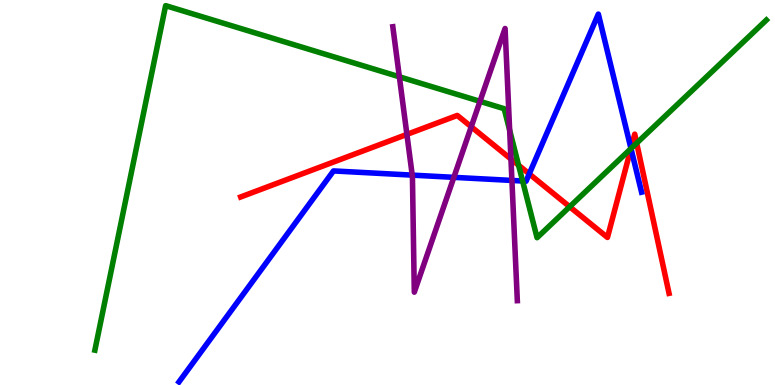[{'lines': ['blue', 'red'], 'intersections': [{'x': 6.83, 'y': 5.48}, {'x': 8.14, 'y': 6.14}]}, {'lines': ['green', 'red'], 'intersections': [{'x': 6.69, 'y': 5.71}, {'x': 7.35, 'y': 4.63}, {'x': 8.14, 'y': 6.14}, {'x': 8.22, 'y': 6.28}]}, {'lines': ['purple', 'red'], 'intersections': [{'x': 5.25, 'y': 6.51}, {'x': 6.08, 'y': 6.71}, {'x': 6.59, 'y': 5.87}]}, {'lines': ['blue', 'green'], 'intersections': [{'x': 6.74, 'y': 5.3}, {'x': 8.14, 'y': 6.14}]}, {'lines': ['blue', 'purple'], 'intersections': [{'x': 5.32, 'y': 5.45}, {'x': 5.86, 'y': 5.39}, {'x': 6.61, 'y': 5.31}]}, {'lines': ['green', 'purple'], 'intersections': [{'x': 5.15, 'y': 8.01}, {'x': 6.19, 'y': 7.37}, {'x': 6.58, 'y': 6.62}]}]